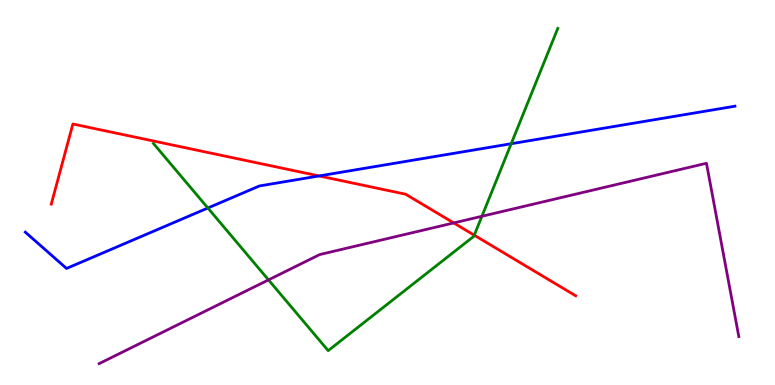[{'lines': ['blue', 'red'], 'intersections': [{'x': 4.12, 'y': 5.43}]}, {'lines': ['green', 'red'], 'intersections': [{'x': 6.12, 'y': 3.89}]}, {'lines': ['purple', 'red'], 'intersections': [{'x': 5.85, 'y': 4.21}]}, {'lines': ['blue', 'green'], 'intersections': [{'x': 2.68, 'y': 4.6}, {'x': 6.6, 'y': 6.27}]}, {'lines': ['blue', 'purple'], 'intersections': []}, {'lines': ['green', 'purple'], 'intersections': [{'x': 3.46, 'y': 2.73}, {'x': 6.22, 'y': 4.38}]}]